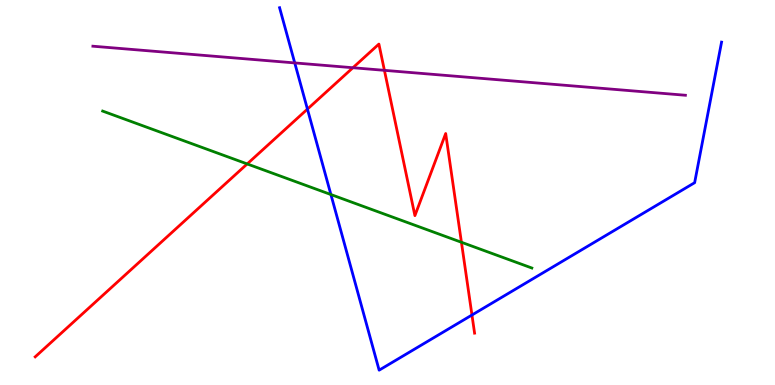[{'lines': ['blue', 'red'], 'intersections': [{'x': 3.97, 'y': 7.17}, {'x': 6.09, 'y': 1.82}]}, {'lines': ['green', 'red'], 'intersections': [{'x': 3.19, 'y': 5.74}, {'x': 5.95, 'y': 3.71}]}, {'lines': ['purple', 'red'], 'intersections': [{'x': 4.55, 'y': 8.24}, {'x': 4.96, 'y': 8.17}]}, {'lines': ['blue', 'green'], 'intersections': [{'x': 4.27, 'y': 4.95}]}, {'lines': ['blue', 'purple'], 'intersections': [{'x': 3.8, 'y': 8.37}]}, {'lines': ['green', 'purple'], 'intersections': []}]